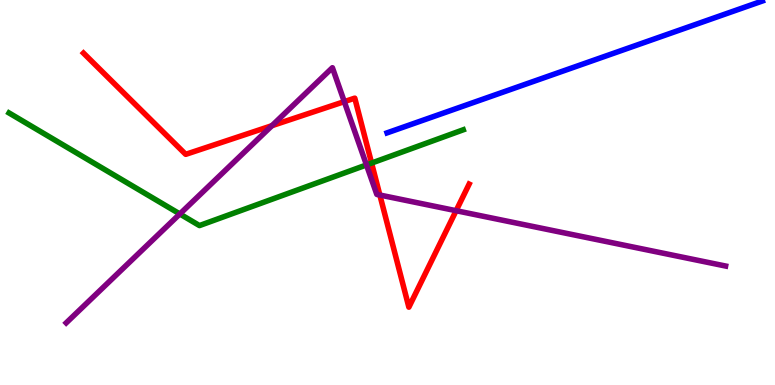[{'lines': ['blue', 'red'], 'intersections': []}, {'lines': ['green', 'red'], 'intersections': [{'x': 4.79, 'y': 5.76}]}, {'lines': ['purple', 'red'], 'intersections': [{'x': 3.51, 'y': 6.74}, {'x': 4.44, 'y': 7.36}, {'x': 4.9, 'y': 4.93}, {'x': 5.89, 'y': 4.53}]}, {'lines': ['blue', 'green'], 'intersections': []}, {'lines': ['blue', 'purple'], 'intersections': []}, {'lines': ['green', 'purple'], 'intersections': [{'x': 2.32, 'y': 4.44}, {'x': 4.73, 'y': 5.72}]}]